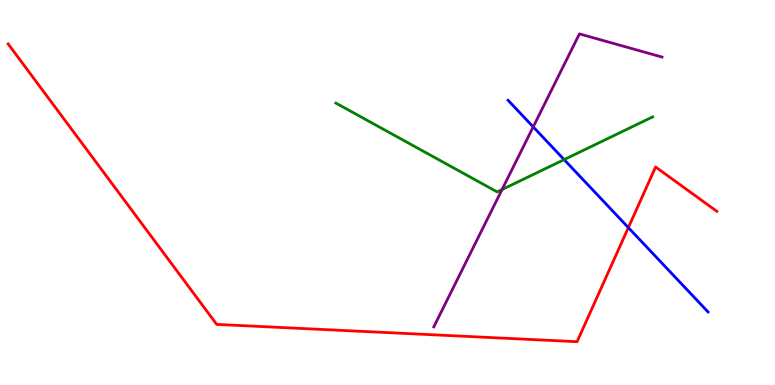[{'lines': ['blue', 'red'], 'intersections': [{'x': 8.11, 'y': 4.09}]}, {'lines': ['green', 'red'], 'intersections': []}, {'lines': ['purple', 'red'], 'intersections': []}, {'lines': ['blue', 'green'], 'intersections': [{'x': 7.28, 'y': 5.85}]}, {'lines': ['blue', 'purple'], 'intersections': [{'x': 6.88, 'y': 6.7}]}, {'lines': ['green', 'purple'], 'intersections': [{'x': 6.48, 'y': 5.08}]}]